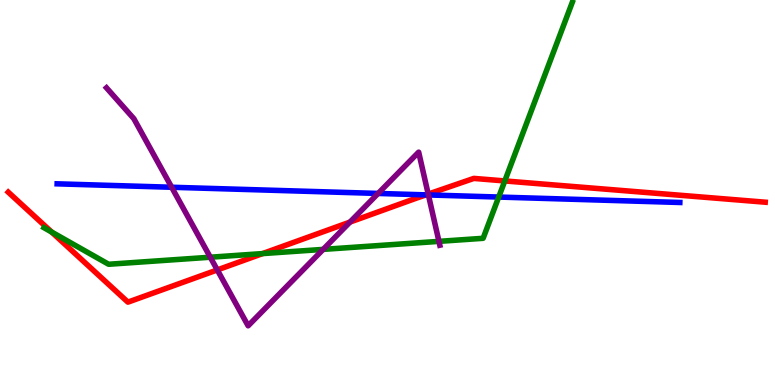[{'lines': ['blue', 'red'], 'intersections': [{'x': 5.5, 'y': 4.94}]}, {'lines': ['green', 'red'], 'intersections': [{'x': 0.666, 'y': 3.97}, {'x': 3.39, 'y': 3.41}, {'x': 6.51, 'y': 5.3}]}, {'lines': ['purple', 'red'], 'intersections': [{'x': 2.8, 'y': 2.99}, {'x': 4.52, 'y': 4.23}, {'x': 5.53, 'y': 4.96}]}, {'lines': ['blue', 'green'], 'intersections': [{'x': 6.43, 'y': 4.88}]}, {'lines': ['blue', 'purple'], 'intersections': [{'x': 2.22, 'y': 5.14}, {'x': 4.88, 'y': 4.98}, {'x': 5.53, 'y': 4.94}]}, {'lines': ['green', 'purple'], 'intersections': [{'x': 2.71, 'y': 3.32}, {'x': 4.17, 'y': 3.52}, {'x': 5.66, 'y': 3.73}]}]